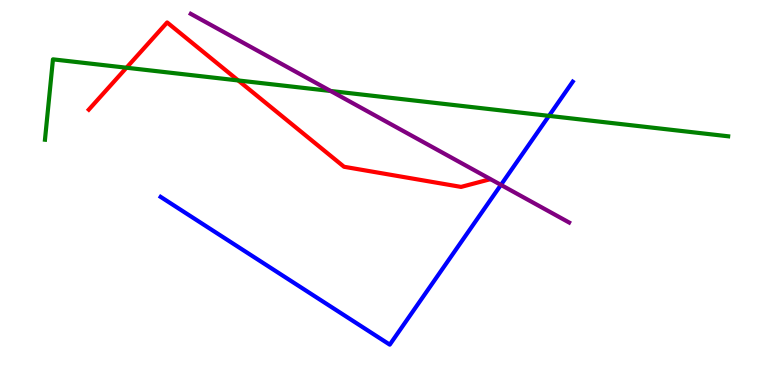[{'lines': ['blue', 'red'], 'intersections': []}, {'lines': ['green', 'red'], 'intersections': [{'x': 1.63, 'y': 8.24}, {'x': 3.07, 'y': 7.91}]}, {'lines': ['purple', 'red'], 'intersections': []}, {'lines': ['blue', 'green'], 'intersections': [{'x': 7.08, 'y': 6.99}]}, {'lines': ['blue', 'purple'], 'intersections': [{'x': 6.46, 'y': 5.2}]}, {'lines': ['green', 'purple'], 'intersections': [{'x': 4.27, 'y': 7.64}]}]